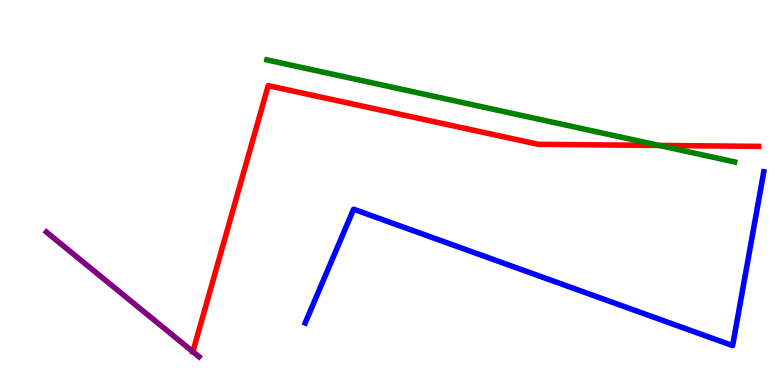[{'lines': ['blue', 'red'], 'intersections': []}, {'lines': ['green', 'red'], 'intersections': [{'x': 8.51, 'y': 6.22}]}, {'lines': ['purple', 'red'], 'intersections': [{'x': 2.49, 'y': 0.866}]}, {'lines': ['blue', 'green'], 'intersections': []}, {'lines': ['blue', 'purple'], 'intersections': []}, {'lines': ['green', 'purple'], 'intersections': []}]